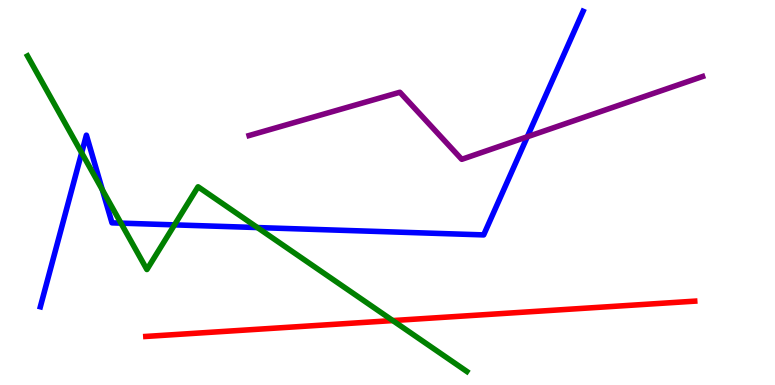[{'lines': ['blue', 'red'], 'intersections': []}, {'lines': ['green', 'red'], 'intersections': [{'x': 5.07, 'y': 1.67}]}, {'lines': ['purple', 'red'], 'intersections': []}, {'lines': ['blue', 'green'], 'intersections': [{'x': 1.05, 'y': 6.03}, {'x': 1.32, 'y': 5.07}, {'x': 1.56, 'y': 4.2}, {'x': 2.25, 'y': 4.16}, {'x': 3.32, 'y': 4.09}]}, {'lines': ['blue', 'purple'], 'intersections': [{'x': 6.8, 'y': 6.45}]}, {'lines': ['green', 'purple'], 'intersections': []}]